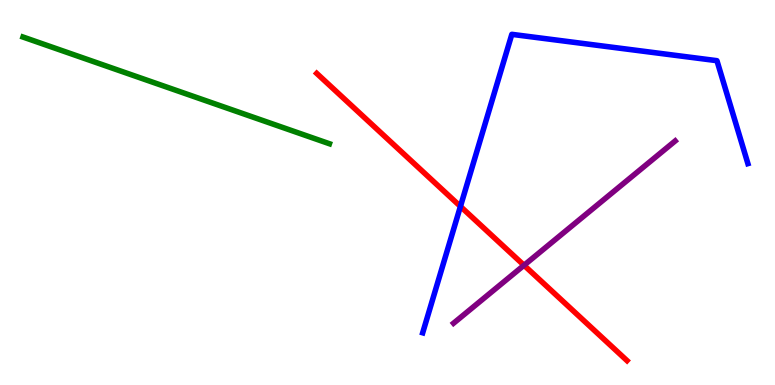[{'lines': ['blue', 'red'], 'intersections': [{'x': 5.94, 'y': 4.64}]}, {'lines': ['green', 'red'], 'intersections': []}, {'lines': ['purple', 'red'], 'intersections': [{'x': 6.76, 'y': 3.11}]}, {'lines': ['blue', 'green'], 'intersections': []}, {'lines': ['blue', 'purple'], 'intersections': []}, {'lines': ['green', 'purple'], 'intersections': []}]